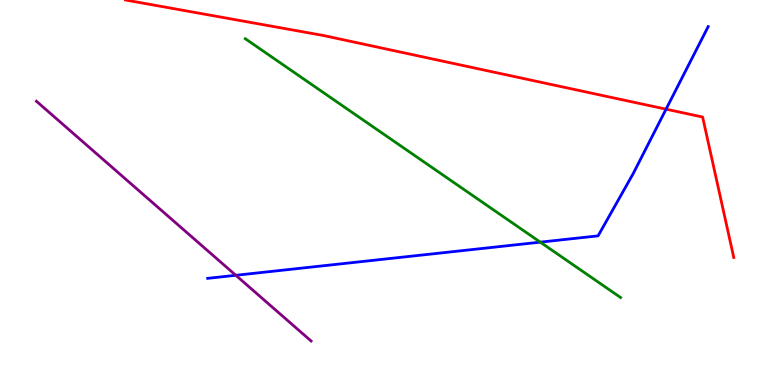[{'lines': ['blue', 'red'], 'intersections': [{'x': 8.59, 'y': 7.16}]}, {'lines': ['green', 'red'], 'intersections': []}, {'lines': ['purple', 'red'], 'intersections': []}, {'lines': ['blue', 'green'], 'intersections': [{'x': 6.97, 'y': 3.71}]}, {'lines': ['blue', 'purple'], 'intersections': [{'x': 3.04, 'y': 2.85}]}, {'lines': ['green', 'purple'], 'intersections': []}]